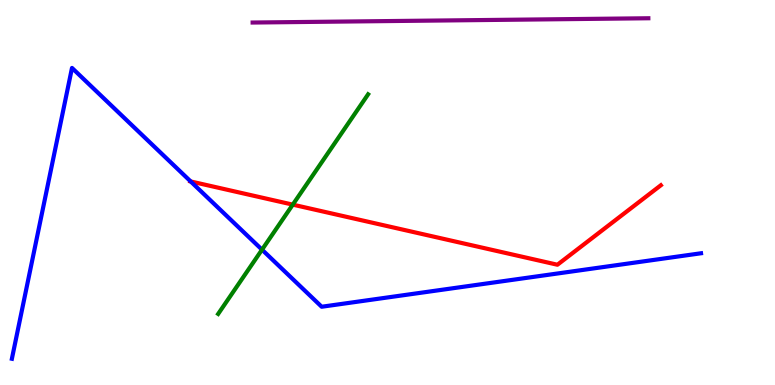[{'lines': ['blue', 'red'], 'intersections': [{'x': 2.46, 'y': 5.29}]}, {'lines': ['green', 'red'], 'intersections': [{'x': 3.78, 'y': 4.68}]}, {'lines': ['purple', 'red'], 'intersections': []}, {'lines': ['blue', 'green'], 'intersections': [{'x': 3.38, 'y': 3.51}]}, {'lines': ['blue', 'purple'], 'intersections': []}, {'lines': ['green', 'purple'], 'intersections': []}]